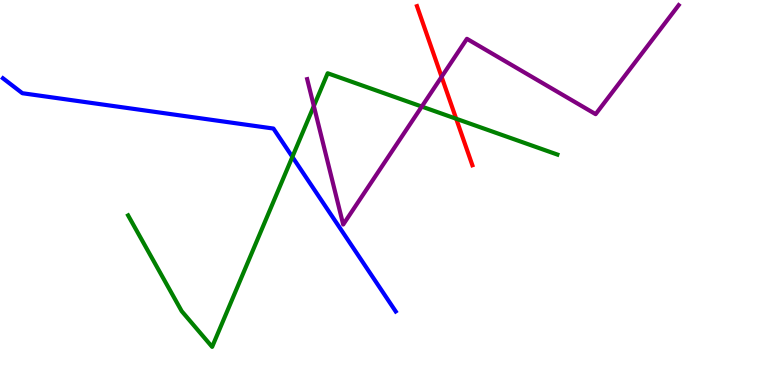[{'lines': ['blue', 'red'], 'intersections': []}, {'lines': ['green', 'red'], 'intersections': [{'x': 5.89, 'y': 6.92}]}, {'lines': ['purple', 'red'], 'intersections': [{'x': 5.7, 'y': 8.0}]}, {'lines': ['blue', 'green'], 'intersections': [{'x': 3.77, 'y': 5.93}]}, {'lines': ['blue', 'purple'], 'intersections': []}, {'lines': ['green', 'purple'], 'intersections': [{'x': 4.05, 'y': 7.25}, {'x': 5.44, 'y': 7.23}]}]